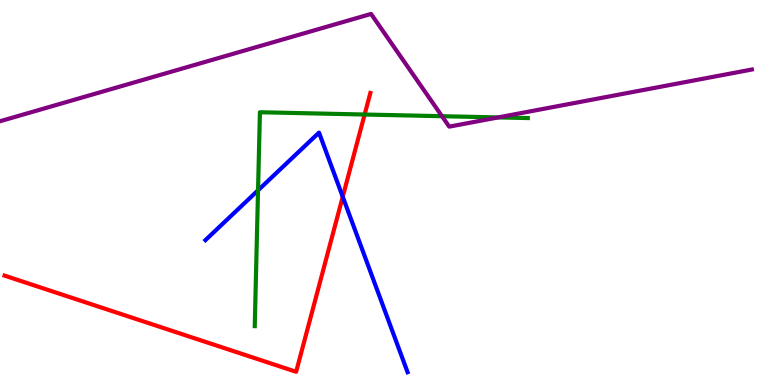[{'lines': ['blue', 'red'], 'intersections': [{'x': 4.42, 'y': 4.89}]}, {'lines': ['green', 'red'], 'intersections': [{'x': 4.7, 'y': 7.03}]}, {'lines': ['purple', 'red'], 'intersections': []}, {'lines': ['blue', 'green'], 'intersections': [{'x': 3.33, 'y': 5.06}]}, {'lines': ['blue', 'purple'], 'intersections': []}, {'lines': ['green', 'purple'], 'intersections': [{'x': 5.7, 'y': 6.98}, {'x': 6.43, 'y': 6.95}]}]